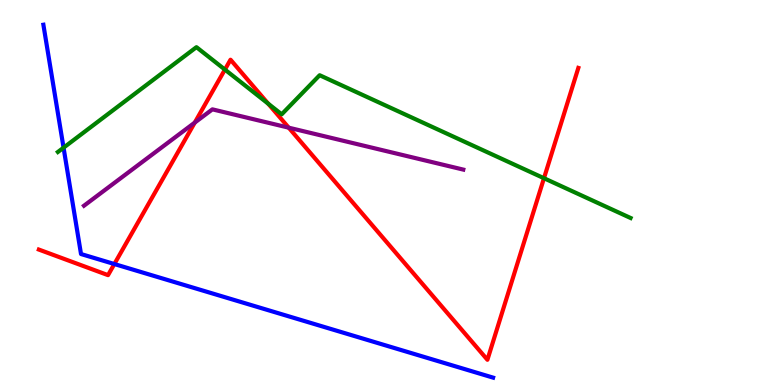[{'lines': ['blue', 'red'], 'intersections': [{'x': 1.48, 'y': 3.14}]}, {'lines': ['green', 'red'], 'intersections': [{'x': 2.9, 'y': 8.19}, {'x': 3.46, 'y': 7.31}, {'x': 7.02, 'y': 5.37}]}, {'lines': ['purple', 'red'], 'intersections': [{'x': 2.51, 'y': 6.82}, {'x': 3.73, 'y': 6.68}]}, {'lines': ['blue', 'green'], 'intersections': [{'x': 0.82, 'y': 6.16}]}, {'lines': ['blue', 'purple'], 'intersections': []}, {'lines': ['green', 'purple'], 'intersections': []}]